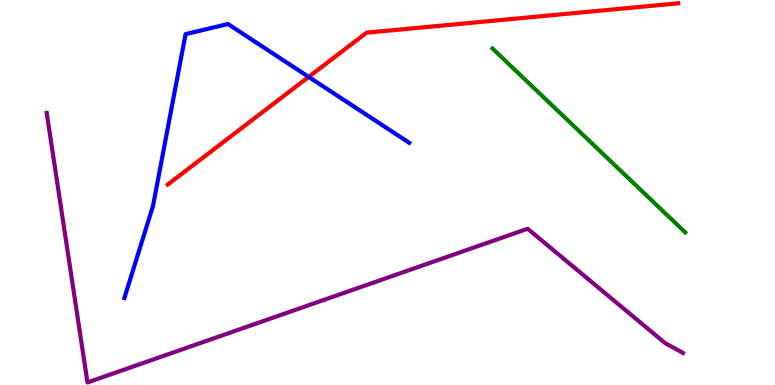[{'lines': ['blue', 'red'], 'intersections': [{'x': 3.98, 'y': 8.0}]}, {'lines': ['green', 'red'], 'intersections': []}, {'lines': ['purple', 'red'], 'intersections': []}, {'lines': ['blue', 'green'], 'intersections': []}, {'lines': ['blue', 'purple'], 'intersections': []}, {'lines': ['green', 'purple'], 'intersections': []}]